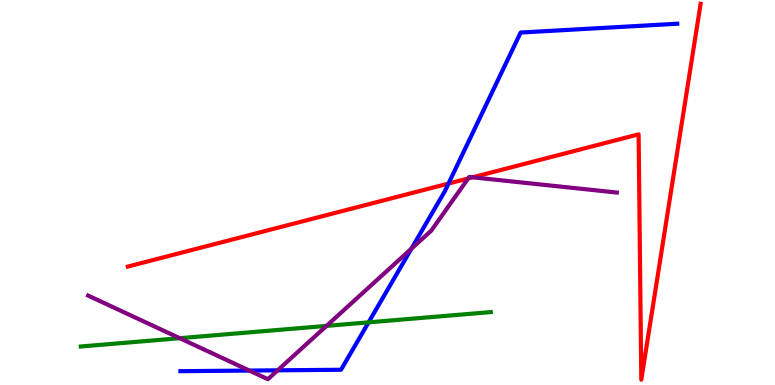[{'lines': ['blue', 'red'], 'intersections': [{'x': 5.79, 'y': 5.23}]}, {'lines': ['green', 'red'], 'intersections': []}, {'lines': ['purple', 'red'], 'intersections': [{'x': 6.04, 'y': 5.36}, {'x': 6.1, 'y': 5.39}]}, {'lines': ['blue', 'green'], 'intersections': [{'x': 4.76, 'y': 1.63}]}, {'lines': ['blue', 'purple'], 'intersections': [{'x': 3.22, 'y': 0.375}, {'x': 3.58, 'y': 0.381}, {'x': 5.31, 'y': 3.54}]}, {'lines': ['green', 'purple'], 'intersections': [{'x': 2.32, 'y': 1.22}, {'x': 4.21, 'y': 1.54}]}]